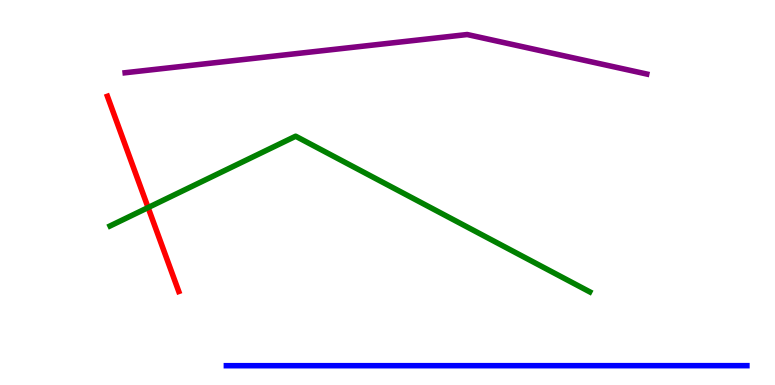[{'lines': ['blue', 'red'], 'intersections': []}, {'lines': ['green', 'red'], 'intersections': [{'x': 1.91, 'y': 4.61}]}, {'lines': ['purple', 'red'], 'intersections': []}, {'lines': ['blue', 'green'], 'intersections': []}, {'lines': ['blue', 'purple'], 'intersections': []}, {'lines': ['green', 'purple'], 'intersections': []}]